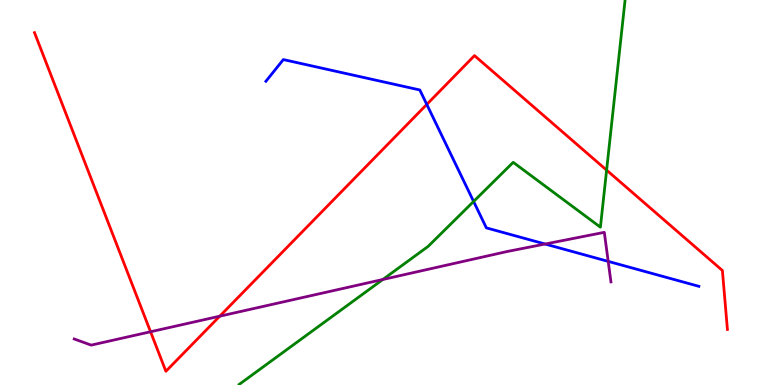[{'lines': ['blue', 'red'], 'intersections': [{'x': 5.51, 'y': 7.29}]}, {'lines': ['green', 'red'], 'intersections': [{'x': 7.83, 'y': 5.58}]}, {'lines': ['purple', 'red'], 'intersections': [{'x': 1.94, 'y': 1.38}, {'x': 2.84, 'y': 1.79}]}, {'lines': ['blue', 'green'], 'intersections': [{'x': 6.11, 'y': 4.77}]}, {'lines': ['blue', 'purple'], 'intersections': [{'x': 7.03, 'y': 3.66}, {'x': 7.85, 'y': 3.21}]}, {'lines': ['green', 'purple'], 'intersections': [{'x': 4.94, 'y': 2.74}]}]